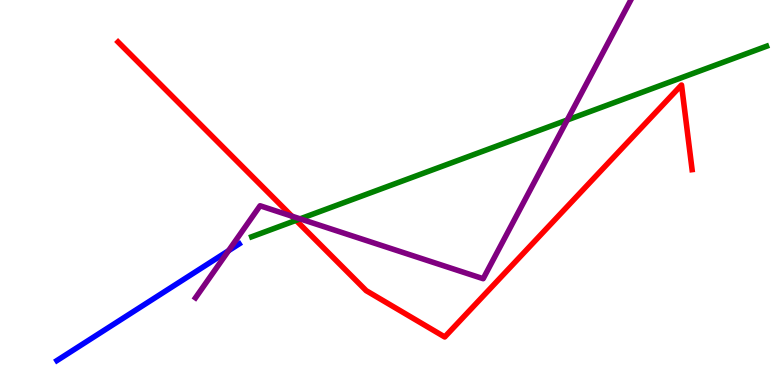[{'lines': ['blue', 'red'], 'intersections': []}, {'lines': ['green', 'red'], 'intersections': [{'x': 3.82, 'y': 4.28}]}, {'lines': ['purple', 'red'], 'intersections': [{'x': 3.77, 'y': 4.39}]}, {'lines': ['blue', 'green'], 'intersections': []}, {'lines': ['blue', 'purple'], 'intersections': [{'x': 2.95, 'y': 3.49}]}, {'lines': ['green', 'purple'], 'intersections': [{'x': 3.87, 'y': 4.32}, {'x': 7.32, 'y': 6.88}]}]